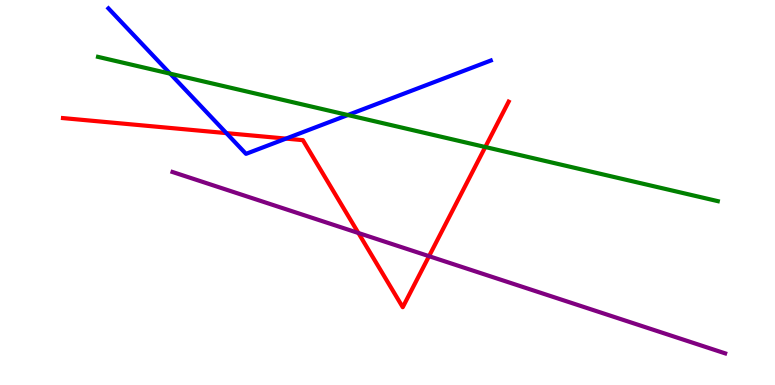[{'lines': ['blue', 'red'], 'intersections': [{'x': 2.92, 'y': 6.54}, {'x': 3.69, 'y': 6.4}]}, {'lines': ['green', 'red'], 'intersections': [{'x': 6.26, 'y': 6.18}]}, {'lines': ['purple', 'red'], 'intersections': [{'x': 4.62, 'y': 3.95}, {'x': 5.54, 'y': 3.35}]}, {'lines': ['blue', 'green'], 'intersections': [{'x': 2.2, 'y': 8.09}, {'x': 4.49, 'y': 7.01}]}, {'lines': ['blue', 'purple'], 'intersections': []}, {'lines': ['green', 'purple'], 'intersections': []}]